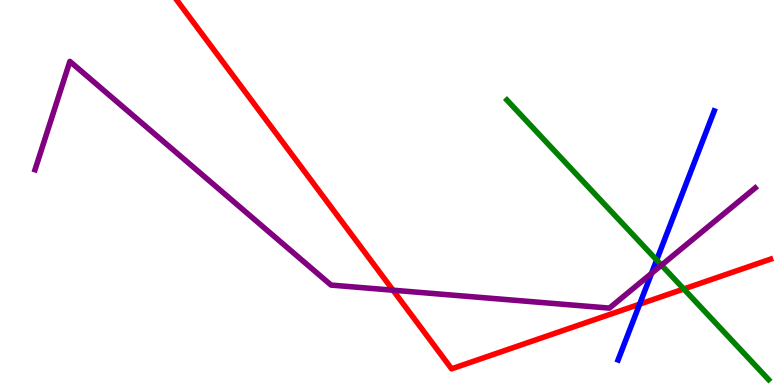[{'lines': ['blue', 'red'], 'intersections': [{'x': 8.25, 'y': 2.1}]}, {'lines': ['green', 'red'], 'intersections': [{'x': 8.82, 'y': 2.49}]}, {'lines': ['purple', 'red'], 'intersections': [{'x': 5.07, 'y': 2.46}]}, {'lines': ['blue', 'green'], 'intersections': [{'x': 8.47, 'y': 3.25}]}, {'lines': ['blue', 'purple'], 'intersections': [{'x': 8.41, 'y': 2.9}]}, {'lines': ['green', 'purple'], 'intersections': [{'x': 8.54, 'y': 3.11}]}]